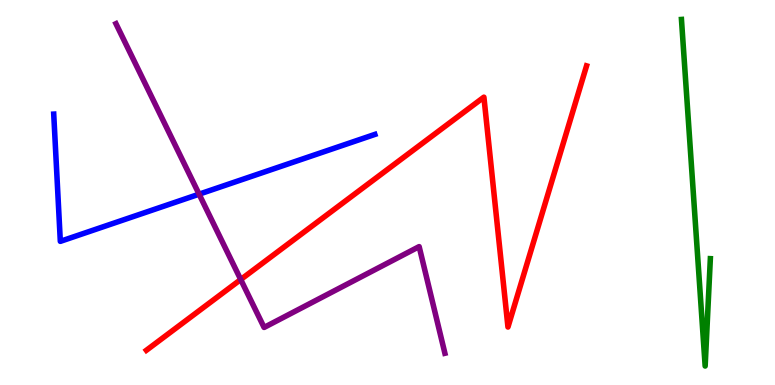[{'lines': ['blue', 'red'], 'intersections': []}, {'lines': ['green', 'red'], 'intersections': []}, {'lines': ['purple', 'red'], 'intersections': [{'x': 3.11, 'y': 2.74}]}, {'lines': ['blue', 'green'], 'intersections': []}, {'lines': ['blue', 'purple'], 'intersections': [{'x': 2.57, 'y': 4.96}]}, {'lines': ['green', 'purple'], 'intersections': []}]